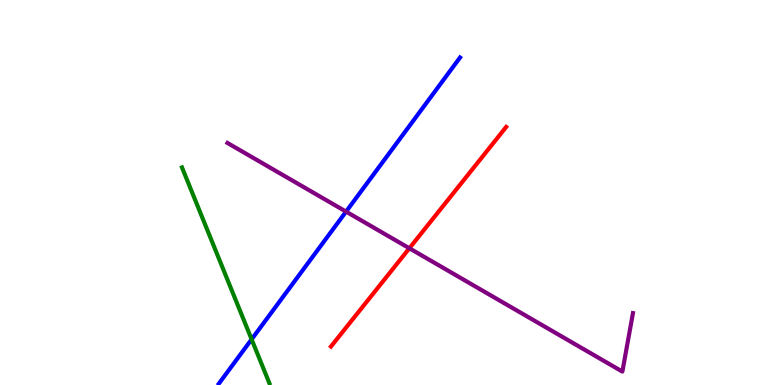[{'lines': ['blue', 'red'], 'intersections': []}, {'lines': ['green', 'red'], 'intersections': []}, {'lines': ['purple', 'red'], 'intersections': [{'x': 5.28, 'y': 3.55}]}, {'lines': ['blue', 'green'], 'intersections': [{'x': 3.25, 'y': 1.19}]}, {'lines': ['blue', 'purple'], 'intersections': [{'x': 4.47, 'y': 4.5}]}, {'lines': ['green', 'purple'], 'intersections': []}]